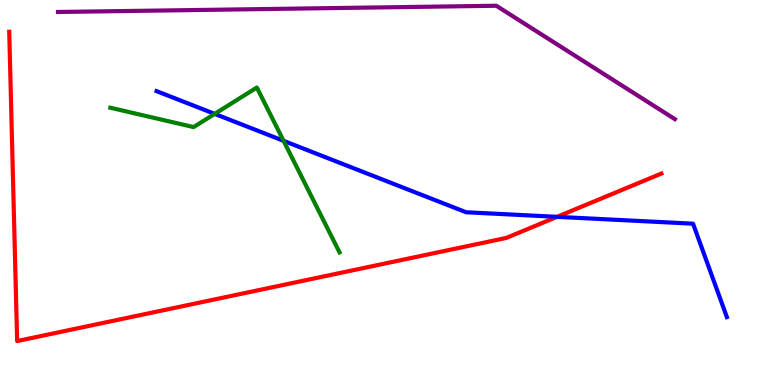[{'lines': ['blue', 'red'], 'intersections': [{'x': 7.19, 'y': 4.37}]}, {'lines': ['green', 'red'], 'intersections': []}, {'lines': ['purple', 'red'], 'intersections': []}, {'lines': ['blue', 'green'], 'intersections': [{'x': 2.77, 'y': 7.04}, {'x': 3.66, 'y': 6.34}]}, {'lines': ['blue', 'purple'], 'intersections': []}, {'lines': ['green', 'purple'], 'intersections': []}]